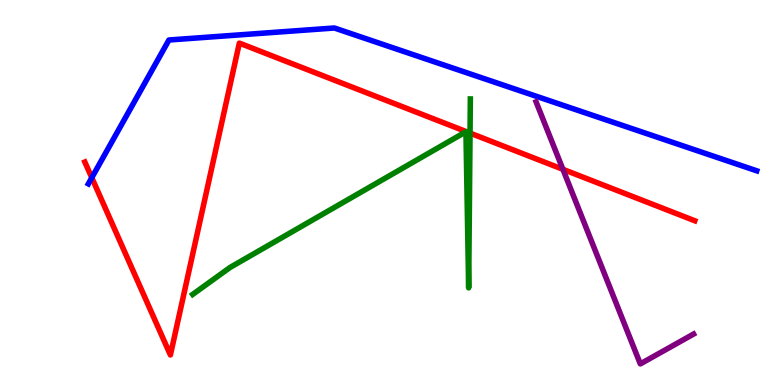[{'lines': ['blue', 'red'], 'intersections': [{'x': 1.18, 'y': 5.38}]}, {'lines': ['green', 'red'], 'intersections': [{'x': 6.06, 'y': 6.54}]}, {'lines': ['purple', 'red'], 'intersections': [{'x': 7.26, 'y': 5.6}]}, {'lines': ['blue', 'green'], 'intersections': []}, {'lines': ['blue', 'purple'], 'intersections': []}, {'lines': ['green', 'purple'], 'intersections': []}]